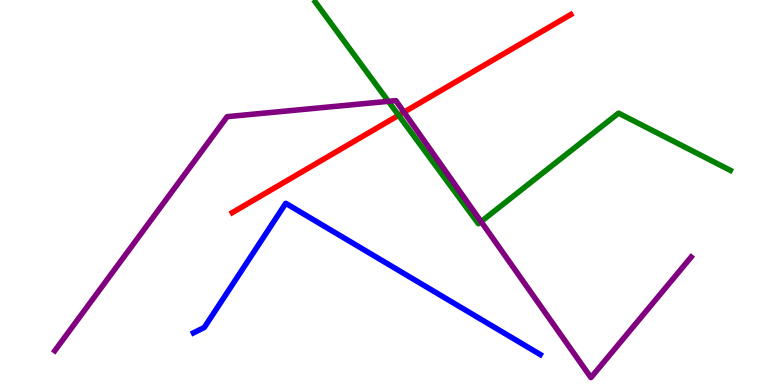[{'lines': ['blue', 'red'], 'intersections': []}, {'lines': ['green', 'red'], 'intersections': [{'x': 5.14, 'y': 7.01}]}, {'lines': ['purple', 'red'], 'intersections': [{'x': 5.21, 'y': 7.09}]}, {'lines': ['blue', 'green'], 'intersections': []}, {'lines': ['blue', 'purple'], 'intersections': []}, {'lines': ['green', 'purple'], 'intersections': [{'x': 5.01, 'y': 7.37}, {'x': 6.21, 'y': 4.24}]}]